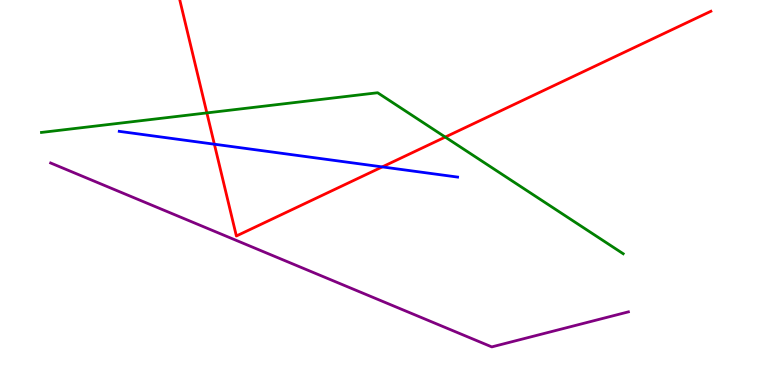[{'lines': ['blue', 'red'], 'intersections': [{'x': 2.77, 'y': 6.25}, {'x': 4.93, 'y': 5.66}]}, {'lines': ['green', 'red'], 'intersections': [{'x': 2.67, 'y': 7.07}, {'x': 5.75, 'y': 6.44}]}, {'lines': ['purple', 'red'], 'intersections': []}, {'lines': ['blue', 'green'], 'intersections': []}, {'lines': ['blue', 'purple'], 'intersections': []}, {'lines': ['green', 'purple'], 'intersections': []}]